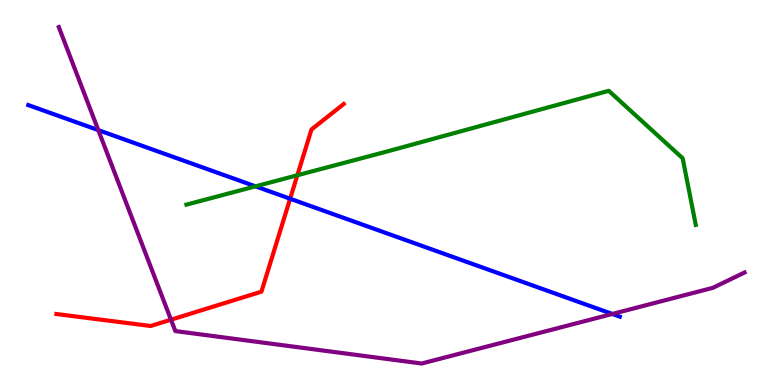[{'lines': ['blue', 'red'], 'intersections': [{'x': 3.74, 'y': 4.84}]}, {'lines': ['green', 'red'], 'intersections': [{'x': 3.84, 'y': 5.45}]}, {'lines': ['purple', 'red'], 'intersections': [{'x': 2.21, 'y': 1.7}]}, {'lines': ['blue', 'green'], 'intersections': [{'x': 3.3, 'y': 5.16}]}, {'lines': ['blue', 'purple'], 'intersections': [{'x': 1.27, 'y': 6.62}, {'x': 7.9, 'y': 1.85}]}, {'lines': ['green', 'purple'], 'intersections': []}]